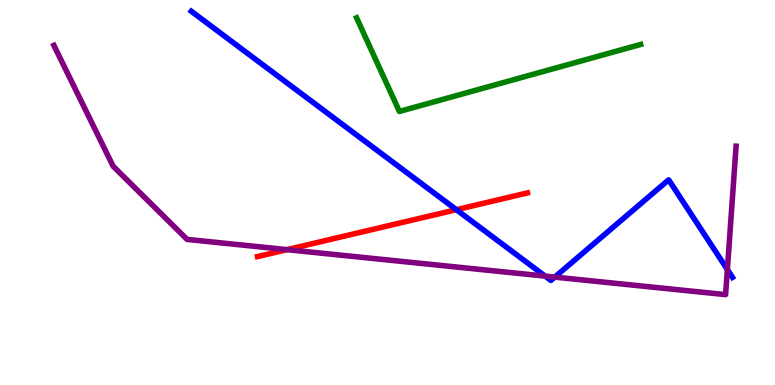[{'lines': ['blue', 'red'], 'intersections': [{'x': 5.89, 'y': 4.55}]}, {'lines': ['green', 'red'], 'intersections': []}, {'lines': ['purple', 'red'], 'intersections': [{'x': 3.7, 'y': 3.52}]}, {'lines': ['blue', 'green'], 'intersections': []}, {'lines': ['blue', 'purple'], 'intersections': [{'x': 7.03, 'y': 2.83}, {'x': 7.16, 'y': 2.8}, {'x': 9.39, 'y': 3.0}]}, {'lines': ['green', 'purple'], 'intersections': []}]